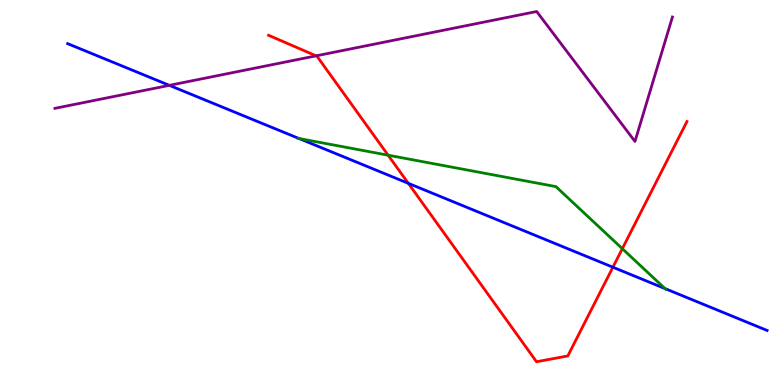[{'lines': ['blue', 'red'], 'intersections': [{'x': 5.27, 'y': 5.24}, {'x': 7.91, 'y': 3.06}]}, {'lines': ['green', 'red'], 'intersections': [{'x': 5.01, 'y': 5.97}, {'x': 8.03, 'y': 3.54}]}, {'lines': ['purple', 'red'], 'intersections': [{'x': 4.08, 'y': 8.55}]}, {'lines': ['blue', 'green'], 'intersections': [{'x': 3.86, 'y': 6.4}, {'x': 8.58, 'y': 2.5}]}, {'lines': ['blue', 'purple'], 'intersections': [{'x': 2.18, 'y': 7.78}]}, {'lines': ['green', 'purple'], 'intersections': []}]